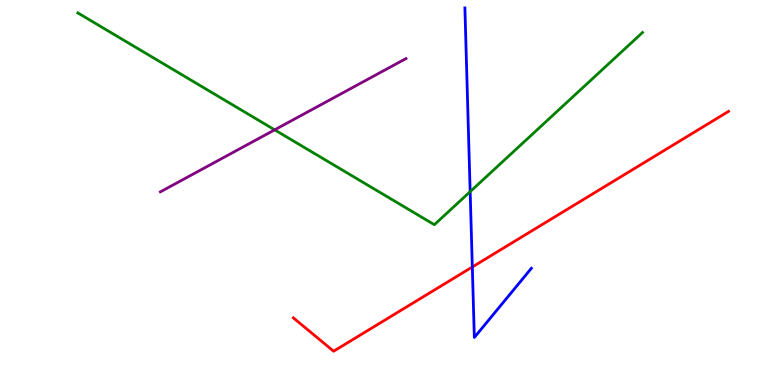[{'lines': ['blue', 'red'], 'intersections': [{'x': 6.09, 'y': 3.07}]}, {'lines': ['green', 'red'], 'intersections': []}, {'lines': ['purple', 'red'], 'intersections': []}, {'lines': ['blue', 'green'], 'intersections': [{'x': 6.07, 'y': 5.02}]}, {'lines': ['blue', 'purple'], 'intersections': []}, {'lines': ['green', 'purple'], 'intersections': [{'x': 3.54, 'y': 6.63}]}]